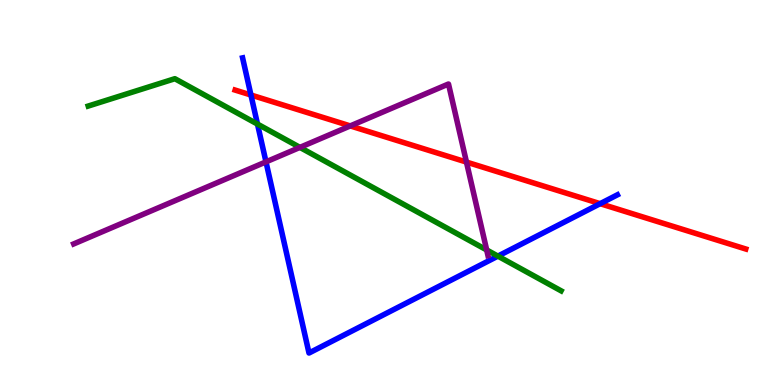[{'lines': ['blue', 'red'], 'intersections': [{'x': 3.24, 'y': 7.53}, {'x': 7.74, 'y': 4.71}]}, {'lines': ['green', 'red'], 'intersections': []}, {'lines': ['purple', 'red'], 'intersections': [{'x': 4.52, 'y': 6.73}, {'x': 6.02, 'y': 5.79}]}, {'lines': ['blue', 'green'], 'intersections': [{'x': 3.32, 'y': 6.78}, {'x': 6.42, 'y': 3.35}]}, {'lines': ['blue', 'purple'], 'intersections': [{'x': 3.43, 'y': 5.8}]}, {'lines': ['green', 'purple'], 'intersections': [{'x': 3.87, 'y': 6.17}, {'x': 6.28, 'y': 3.51}]}]